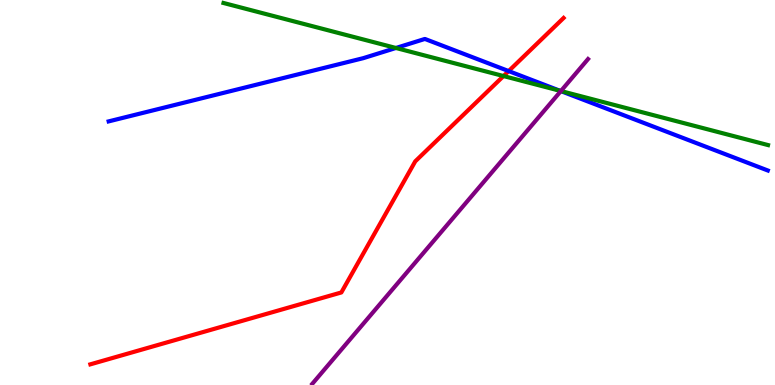[{'lines': ['blue', 'red'], 'intersections': [{'x': 6.56, 'y': 8.15}]}, {'lines': ['green', 'red'], 'intersections': [{'x': 6.5, 'y': 8.02}]}, {'lines': ['purple', 'red'], 'intersections': []}, {'lines': ['blue', 'green'], 'intersections': [{'x': 5.11, 'y': 8.75}, {'x': 7.23, 'y': 7.64}]}, {'lines': ['blue', 'purple'], 'intersections': [{'x': 7.24, 'y': 7.63}]}, {'lines': ['green', 'purple'], 'intersections': [{'x': 7.24, 'y': 7.64}]}]